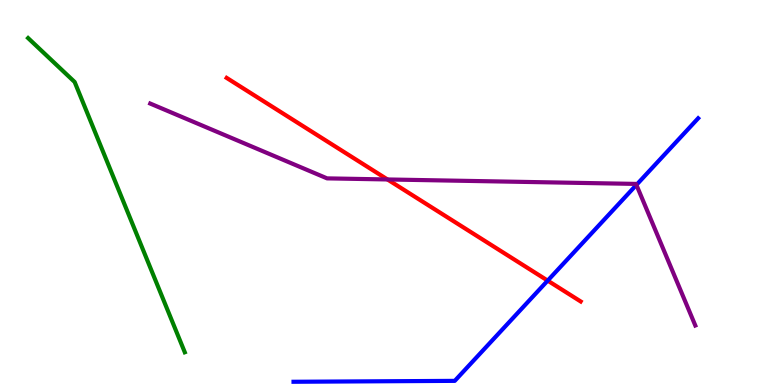[{'lines': ['blue', 'red'], 'intersections': [{'x': 7.07, 'y': 2.71}]}, {'lines': ['green', 'red'], 'intersections': []}, {'lines': ['purple', 'red'], 'intersections': [{'x': 5.0, 'y': 5.34}]}, {'lines': ['blue', 'green'], 'intersections': []}, {'lines': ['blue', 'purple'], 'intersections': [{'x': 8.21, 'y': 5.2}]}, {'lines': ['green', 'purple'], 'intersections': []}]